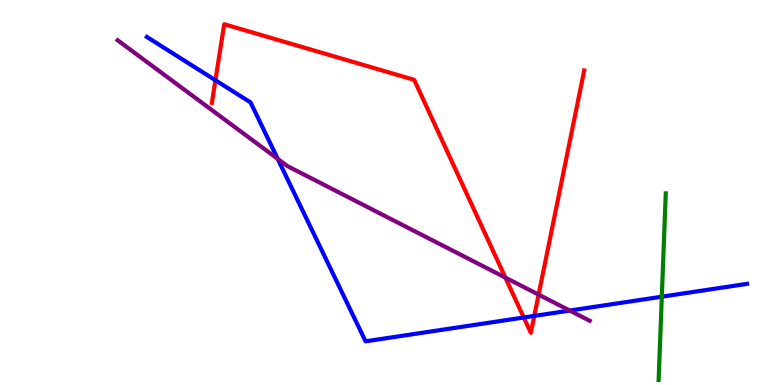[{'lines': ['blue', 'red'], 'intersections': [{'x': 2.78, 'y': 7.92}, {'x': 6.76, 'y': 1.75}, {'x': 6.89, 'y': 1.79}]}, {'lines': ['green', 'red'], 'intersections': []}, {'lines': ['purple', 'red'], 'intersections': [{'x': 6.52, 'y': 2.79}, {'x': 6.95, 'y': 2.35}]}, {'lines': ['blue', 'green'], 'intersections': [{'x': 8.54, 'y': 2.29}]}, {'lines': ['blue', 'purple'], 'intersections': [{'x': 3.58, 'y': 5.87}, {'x': 7.35, 'y': 1.93}]}, {'lines': ['green', 'purple'], 'intersections': []}]